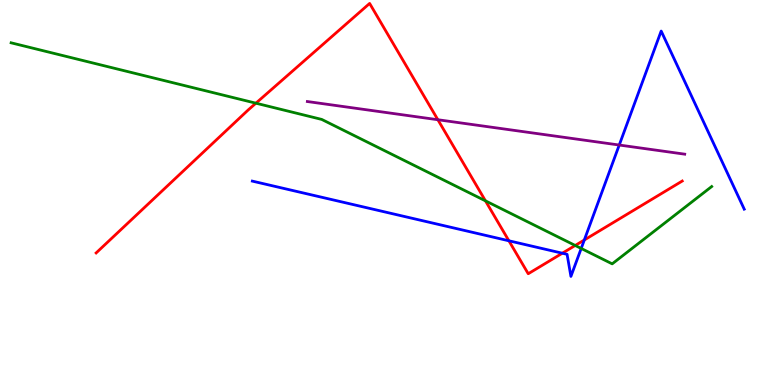[{'lines': ['blue', 'red'], 'intersections': [{'x': 6.57, 'y': 3.75}, {'x': 7.26, 'y': 3.42}, {'x': 7.54, 'y': 3.77}]}, {'lines': ['green', 'red'], 'intersections': [{'x': 3.3, 'y': 7.32}, {'x': 6.26, 'y': 4.78}, {'x': 7.42, 'y': 3.62}]}, {'lines': ['purple', 'red'], 'intersections': [{'x': 5.65, 'y': 6.89}]}, {'lines': ['blue', 'green'], 'intersections': [{'x': 7.5, 'y': 3.55}]}, {'lines': ['blue', 'purple'], 'intersections': [{'x': 7.99, 'y': 6.23}]}, {'lines': ['green', 'purple'], 'intersections': []}]